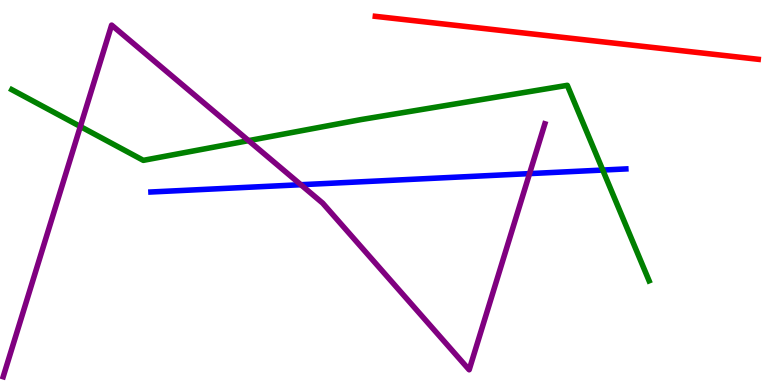[{'lines': ['blue', 'red'], 'intersections': []}, {'lines': ['green', 'red'], 'intersections': []}, {'lines': ['purple', 'red'], 'intersections': []}, {'lines': ['blue', 'green'], 'intersections': [{'x': 7.78, 'y': 5.58}]}, {'lines': ['blue', 'purple'], 'intersections': [{'x': 3.88, 'y': 5.2}, {'x': 6.83, 'y': 5.49}]}, {'lines': ['green', 'purple'], 'intersections': [{'x': 1.04, 'y': 6.71}, {'x': 3.21, 'y': 6.35}]}]